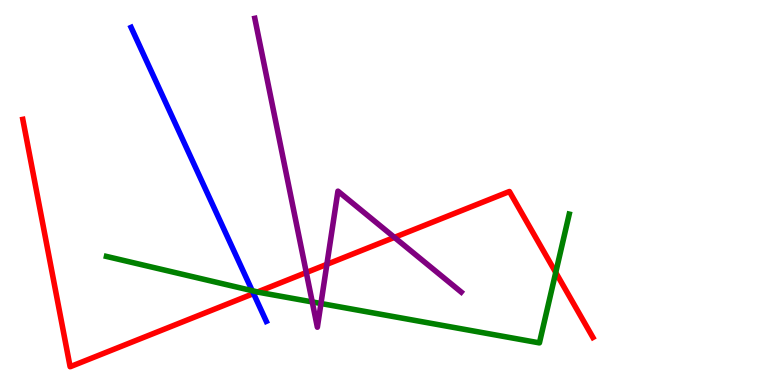[{'lines': ['blue', 'red'], 'intersections': [{'x': 3.27, 'y': 2.37}]}, {'lines': ['green', 'red'], 'intersections': [{'x': 3.32, 'y': 2.42}, {'x': 7.17, 'y': 2.92}]}, {'lines': ['purple', 'red'], 'intersections': [{'x': 3.95, 'y': 2.92}, {'x': 4.22, 'y': 3.13}, {'x': 5.09, 'y': 3.83}]}, {'lines': ['blue', 'green'], 'intersections': [{'x': 3.25, 'y': 2.45}]}, {'lines': ['blue', 'purple'], 'intersections': []}, {'lines': ['green', 'purple'], 'intersections': [{'x': 4.03, 'y': 2.16}, {'x': 4.14, 'y': 2.12}]}]